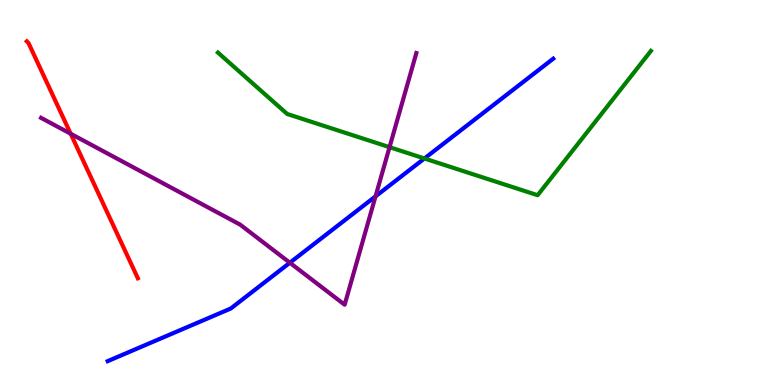[{'lines': ['blue', 'red'], 'intersections': []}, {'lines': ['green', 'red'], 'intersections': []}, {'lines': ['purple', 'red'], 'intersections': [{'x': 0.912, 'y': 6.53}]}, {'lines': ['blue', 'green'], 'intersections': [{'x': 5.48, 'y': 5.88}]}, {'lines': ['blue', 'purple'], 'intersections': [{'x': 3.74, 'y': 3.18}, {'x': 4.85, 'y': 4.9}]}, {'lines': ['green', 'purple'], 'intersections': [{'x': 5.03, 'y': 6.18}]}]